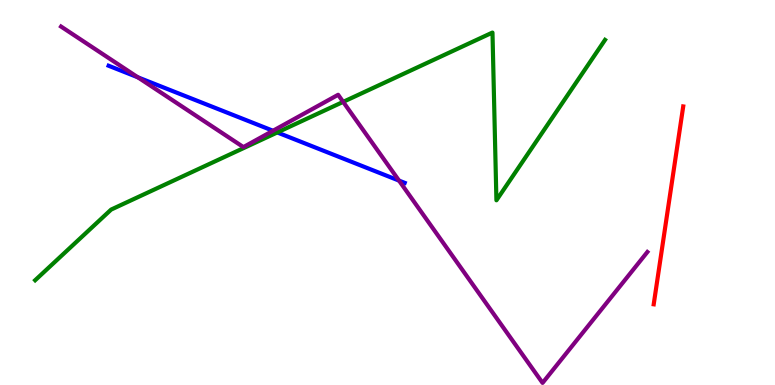[{'lines': ['blue', 'red'], 'intersections': []}, {'lines': ['green', 'red'], 'intersections': []}, {'lines': ['purple', 'red'], 'intersections': []}, {'lines': ['blue', 'green'], 'intersections': [{'x': 3.58, 'y': 6.56}]}, {'lines': ['blue', 'purple'], 'intersections': [{'x': 1.78, 'y': 7.99}, {'x': 3.52, 'y': 6.6}, {'x': 5.15, 'y': 5.31}]}, {'lines': ['green', 'purple'], 'intersections': [{'x': 4.43, 'y': 7.35}]}]